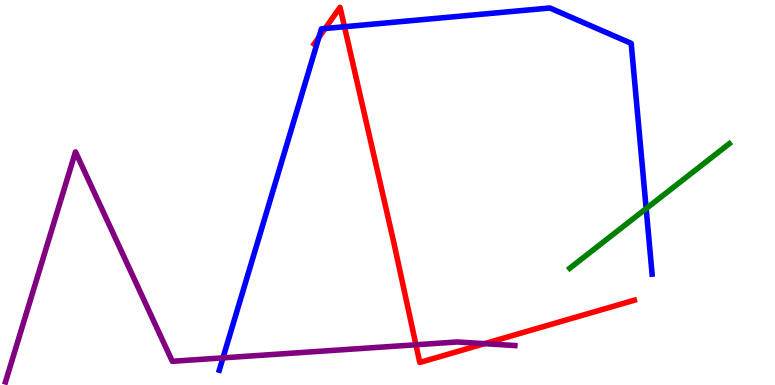[{'lines': ['blue', 'red'], 'intersections': [{'x': 4.12, 'y': 9.03}, {'x': 4.19, 'y': 9.26}, {'x': 4.44, 'y': 9.31}]}, {'lines': ['green', 'red'], 'intersections': []}, {'lines': ['purple', 'red'], 'intersections': [{'x': 5.37, 'y': 1.05}, {'x': 6.25, 'y': 1.07}]}, {'lines': ['blue', 'green'], 'intersections': [{'x': 8.34, 'y': 4.58}]}, {'lines': ['blue', 'purple'], 'intersections': [{'x': 2.88, 'y': 0.705}]}, {'lines': ['green', 'purple'], 'intersections': []}]